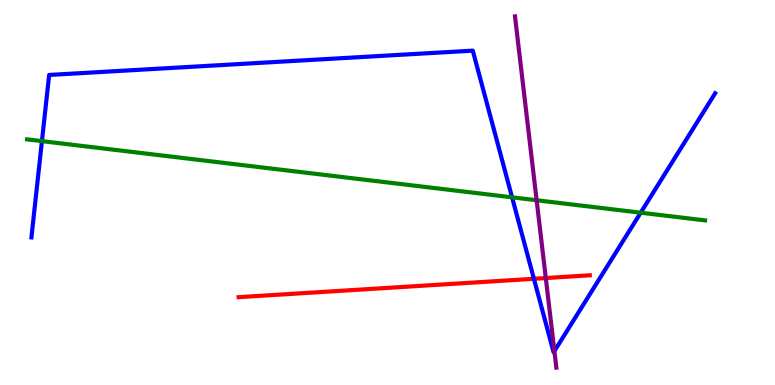[{'lines': ['blue', 'red'], 'intersections': [{'x': 6.89, 'y': 2.76}]}, {'lines': ['green', 'red'], 'intersections': []}, {'lines': ['purple', 'red'], 'intersections': [{'x': 7.04, 'y': 2.78}]}, {'lines': ['blue', 'green'], 'intersections': [{'x': 0.541, 'y': 6.33}, {'x': 6.61, 'y': 4.87}, {'x': 8.27, 'y': 4.48}]}, {'lines': ['blue', 'purple'], 'intersections': [{'x': 7.15, 'y': 0.881}]}, {'lines': ['green', 'purple'], 'intersections': [{'x': 6.92, 'y': 4.8}]}]